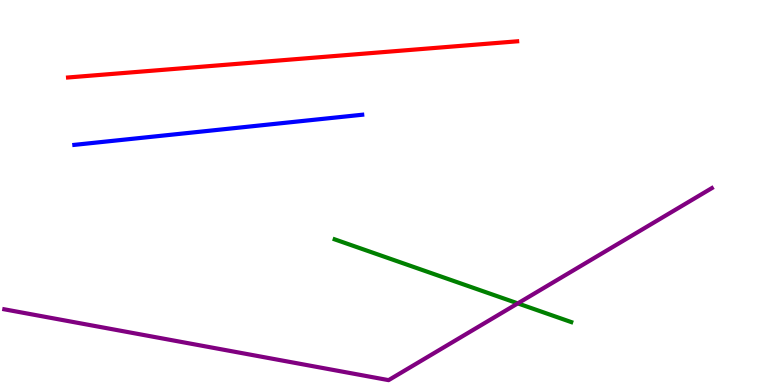[{'lines': ['blue', 'red'], 'intersections': []}, {'lines': ['green', 'red'], 'intersections': []}, {'lines': ['purple', 'red'], 'intersections': []}, {'lines': ['blue', 'green'], 'intersections': []}, {'lines': ['blue', 'purple'], 'intersections': []}, {'lines': ['green', 'purple'], 'intersections': [{'x': 6.68, 'y': 2.12}]}]